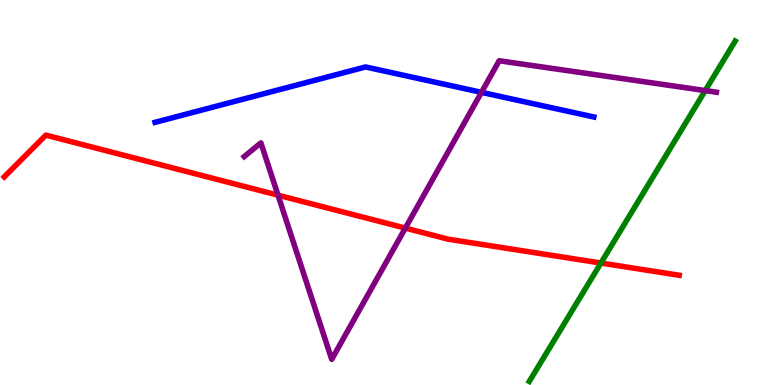[{'lines': ['blue', 'red'], 'intersections': []}, {'lines': ['green', 'red'], 'intersections': [{'x': 7.75, 'y': 3.17}]}, {'lines': ['purple', 'red'], 'intersections': [{'x': 3.59, 'y': 4.93}, {'x': 5.23, 'y': 4.08}]}, {'lines': ['blue', 'green'], 'intersections': []}, {'lines': ['blue', 'purple'], 'intersections': [{'x': 6.21, 'y': 7.6}]}, {'lines': ['green', 'purple'], 'intersections': [{'x': 9.1, 'y': 7.65}]}]